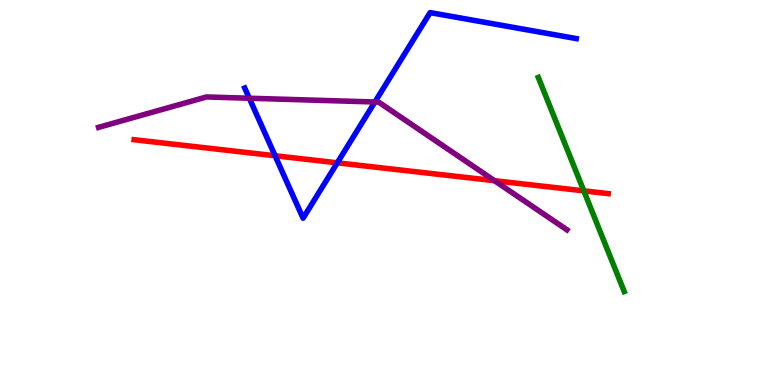[{'lines': ['blue', 'red'], 'intersections': [{'x': 3.55, 'y': 5.95}, {'x': 4.35, 'y': 5.77}]}, {'lines': ['green', 'red'], 'intersections': [{'x': 7.53, 'y': 5.04}]}, {'lines': ['purple', 'red'], 'intersections': [{'x': 6.38, 'y': 5.31}]}, {'lines': ['blue', 'green'], 'intersections': []}, {'lines': ['blue', 'purple'], 'intersections': [{'x': 3.22, 'y': 7.45}, {'x': 4.84, 'y': 7.35}]}, {'lines': ['green', 'purple'], 'intersections': []}]